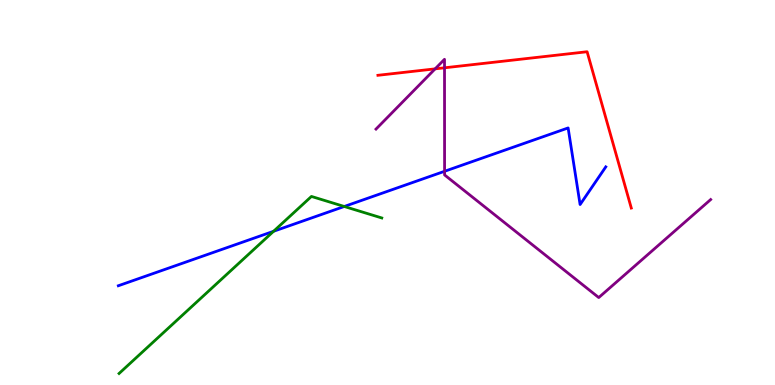[{'lines': ['blue', 'red'], 'intersections': []}, {'lines': ['green', 'red'], 'intersections': []}, {'lines': ['purple', 'red'], 'intersections': [{'x': 5.61, 'y': 8.21}, {'x': 5.74, 'y': 8.24}]}, {'lines': ['blue', 'green'], 'intersections': [{'x': 3.53, 'y': 3.99}, {'x': 4.44, 'y': 4.64}]}, {'lines': ['blue', 'purple'], 'intersections': [{'x': 5.74, 'y': 5.55}]}, {'lines': ['green', 'purple'], 'intersections': []}]